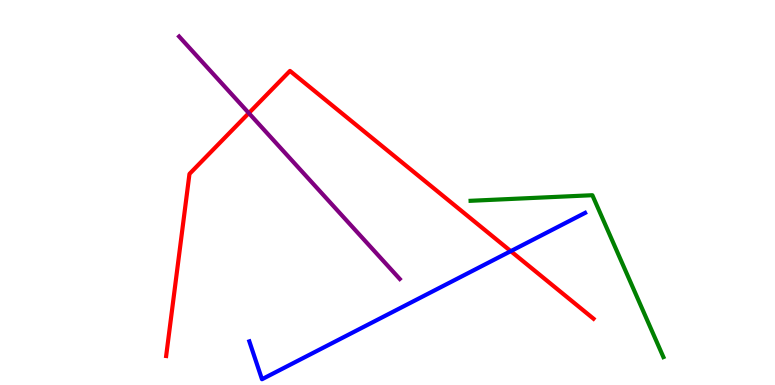[{'lines': ['blue', 'red'], 'intersections': [{'x': 6.59, 'y': 3.48}]}, {'lines': ['green', 'red'], 'intersections': []}, {'lines': ['purple', 'red'], 'intersections': [{'x': 3.21, 'y': 7.06}]}, {'lines': ['blue', 'green'], 'intersections': []}, {'lines': ['blue', 'purple'], 'intersections': []}, {'lines': ['green', 'purple'], 'intersections': []}]